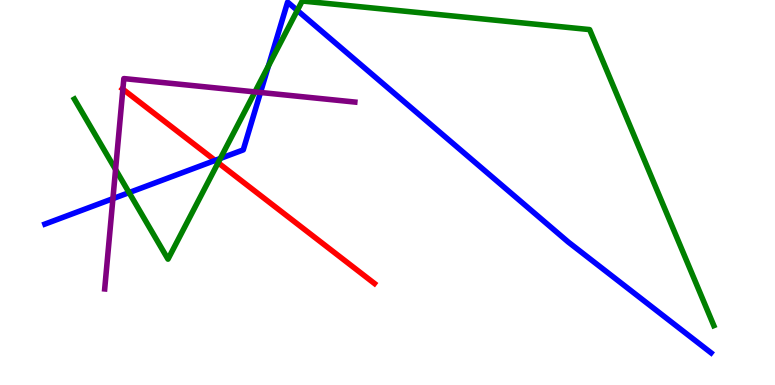[{'lines': ['blue', 'red'], 'intersections': [{'x': 2.78, 'y': 5.83}]}, {'lines': ['green', 'red'], 'intersections': [{'x': 2.81, 'y': 5.77}]}, {'lines': ['purple', 'red'], 'intersections': [{'x': 1.59, 'y': 7.68}]}, {'lines': ['blue', 'green'], 'intersections': [{'x': 1.67, 'y': 5.0}, {'x': 2.84, 'y': 5.88}, {'x': 3.46, 'y': 8.29}, {'x': 3.84, 'y': 9.73}]}, {'lines': ['blue', 'purple'], 'intersections': [{'x': 1.46, 'y': 4.84}, {'x': 3.36, 'y': 7.6}]}, {'lines': ['green', 'purple'], 'intersections': [{'x': 1.49, 'y': 5.6}, {'x': 3.29, 'y': 7.61}]}]